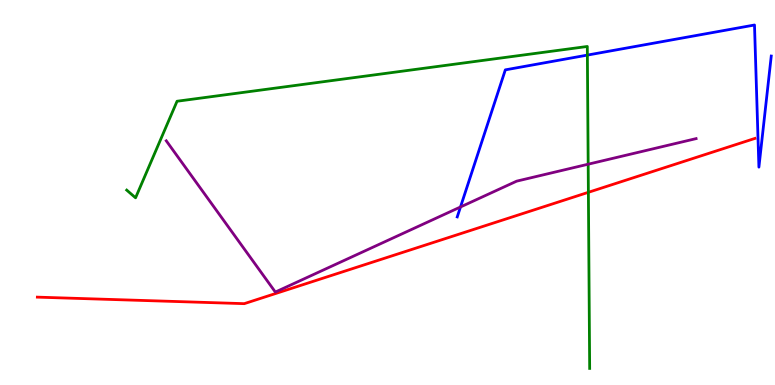[{'lines': ['blue', 'red'], 'intersections': []}, {'lines': ['green', 'red'], 'intersections': [{'x': 7.59, 'y': 5.0}]}, {'lines': ['purple', 'red'], 'intersections': []}, {'lines': ['blue', 'green'], 'intersections': [{'x': 7.58, 'y': 8.57}]}, {'lines': ['blue', 'purple'], 'intersections': [{'x': 5.94, 'y': 4.62}]}, {'lines': ['green', 'purple'], 'intersections': [{'x': 7.59, 'y': 5.74}]}]